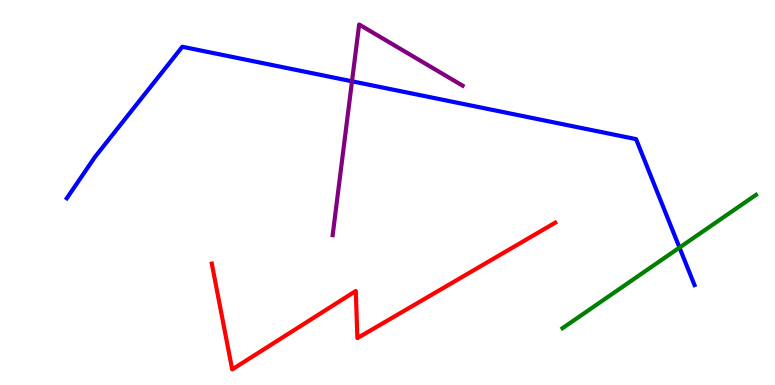[{'lines': ['blue', 'red'], 'intersections': []}, {'lines': ['green', 'red'], 'intersections': []}, {'lines': ['purple', 'red'], 'intersections': []}, {'lines': ['blue', 'green'], 'intersections': [{'x': 8.77, 'y': 3.57}]}, {'lines': ['blue', 'purple'], 'intersections': [{'x': 4.54, 'y': 7.89}]}, {'lines': ['green', 'purple'], 'intersections': []}]